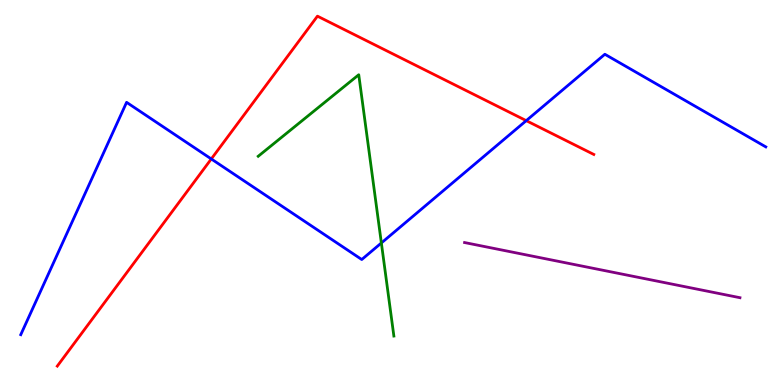[{'lines': ['blue', 'red'], 'intersections': [{'x': 2.73, 'y': 5.87}, {'x': 6.79, 'y': 6.87}]}, {'lines': ['green', 'red'], 'intersections': []}, {'lines': ['purple', 'red'], 'intersections': []}, {'lines': ['blue', 'green'], 'intersections': [{'x': 4.92, 'y': 3.69}]}, {'lines': ['blue', 'purple'], 'intersections': []}, {'lines': ['green', 'purple'], 'intersections': []}]